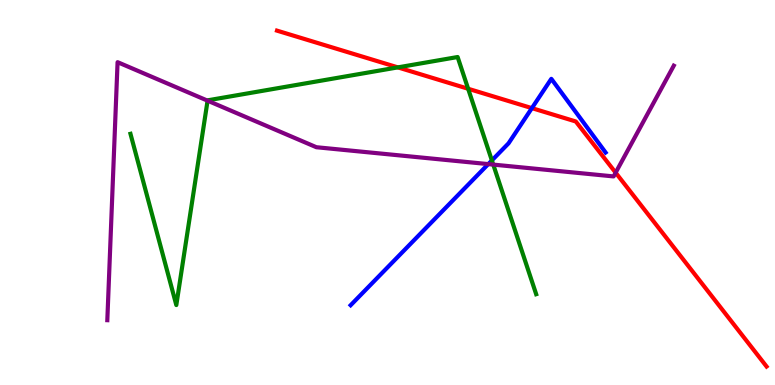[{'lines': ['blue', 'red'], 'intersections': [{'x': 6.86, 'y': 7.19}]}, {'lines': ['green', 'red'], 'intersections': [{'x': 5.13, 'y': 8.25}, {'x': 6.04, 'y': 7.69}]}, {'lines': ['purple', 'red'], 'intersections': [{'x': 7.94, 'y': 5.52}]}, {'lines': ['blue', 'green'], 'intersections': [{'x': 6.35, 'y': 5.83}]}, {'lines': ['blue', 'purple'], 'intersections': [{'x': 6.3, 'y': 5.74}]}, {'lines': ['green', 'purple'], 'intersections': [{'x': 2.68, 'y': 7.39}, {'x': 6.36, 'y': 5.72}]}]